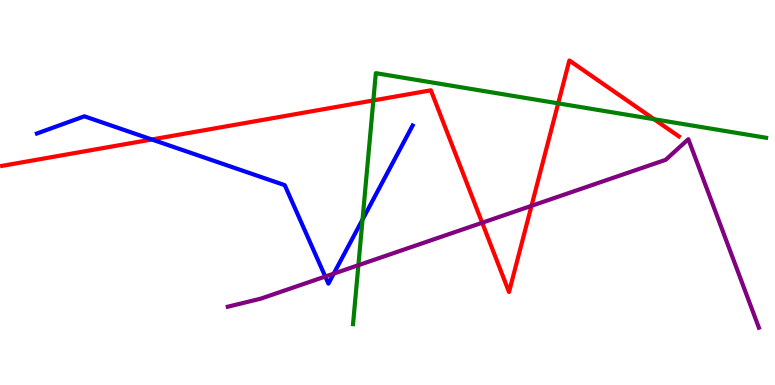[{'lines': ['blue', 'red'], 'intersections': [{'x': 1.96, 'y': 6.38}]}, {'lines': ['green', 'red'], 'intersections': [{'x': 4.82, 'y': 7.39}, {'x': 7.2, 'y': 7.32}, {'x': 8.44, 'y': 6.9}]}, {'lines': ['purple', 'red'], 'intersections': [{'x': 6.22, 'y': 4.21}, {'x': 6.86, 'y': 4.65}]}, {'lines': ['blue', 'green'], 'intersections': [{'x': 4.68, 'y': 4.3}]}, {'lines': ['blue', 'purple'], 'intersections': [{'x': 4.2, 'y': 2.82}, {'x': 4.31, 'y': 2.89}]}, {'lines': ['green', 'purple'], 'intersections': [{'x': 4.62, 'y': 3.11}]}]